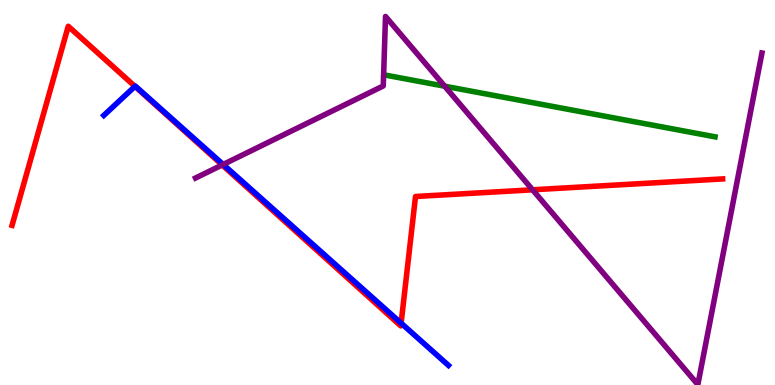[{'lines': ['blue', 'red'], 'intersections': [{'x': 1.74, 'y': 7.76}, {'x': 5.18, 'y': 1.61}]}, {'lines': ['green', 'red'], 'intersections': []}, {'lines': ['purple', 'red'], 'intersections': [{'x': 2.87, 'y': 5.72}, {'x': 6.87, 'y': 5.07}]}, {'lines': ['blue', 'green'], 'intersections': []}, {'lines': ['blue', 'purple'], 'intersections': [{'x': 2.88, 'y': 5.73}]}, {'lines': ['green', 'purple'], 'intersections': [{'x': 5.74, 'y': 7.76}]}]